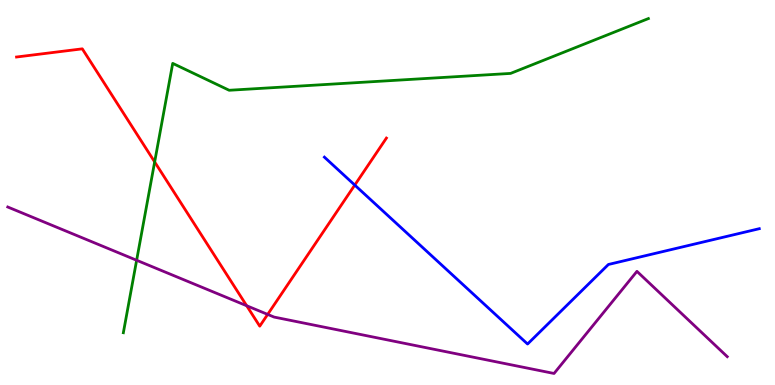[{'lines': ['blue', 'red'], 'intersections': [{'x': 4.58, 'y': 5.19}]}, {'lines': ['green', 'red'], 'intersections': [{'x': 2.0, 'y': 5.79}]}, {'lines': ['purple', 'red'], 'intersections': [{'x': 3.18, 'y': 2.06}, {'x': 3.45, 'y': 1.83}]}, {'lines': ['blue', 'green'], 'intersections': []}, {'lines': ['blue', 'purple'], 'intersections': []}, {'lines': ['green', 'purple'], 'intersections': [{'x': 1.76, 'y': 3.24}]}]